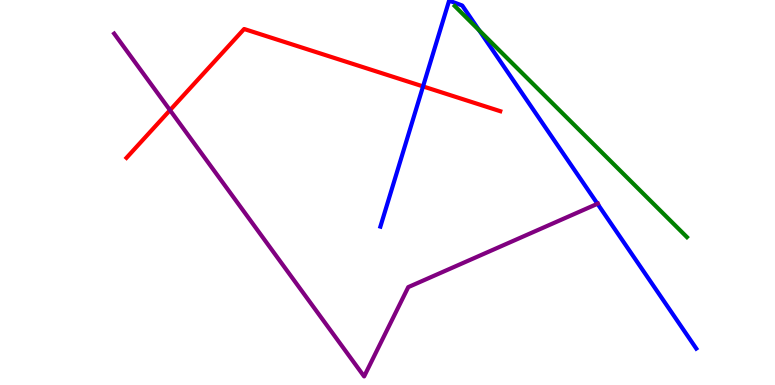[{'lines': ['blue', 'red'], 'intersections': [{'x': 5.46, 'y': 7.76}]}, {'lines': ['green', 'red'], 'intersections': []}, {'lines': ['purple', 'red'], 'intersections': [{'x': 2.19, 'y': 7.14}]}, {'lines': ['blue', 'green'], 'intersections': [{'x': 6.18, 'y': 9.21}]}, {'lines': ['blue', 'purple'], 'intersections': [{'x': 7.71, 'y': 4.71}]}, {'lines': ['green', 'purple'], 'intersections': []}]